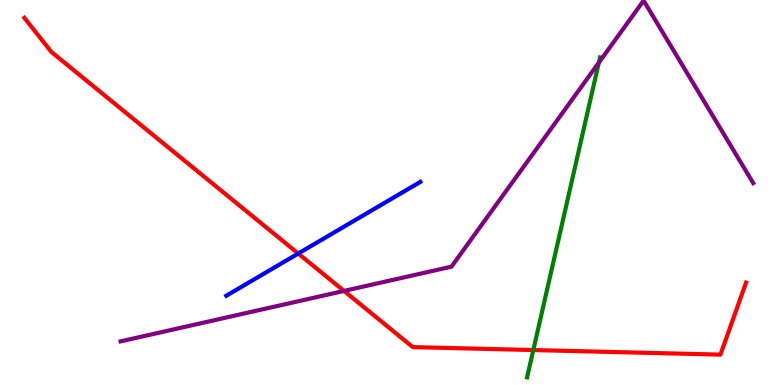[{'lines': ['blue', 'red'], 'intersections': [{'x': 3.85, 'y': 3.41}]}, {'lines': ['green', 'red'], 'intersections': [{'x': 6.88, 'y': 0.908}]}, {'lines': ['purple', 'red'], 'intersections': [{'x': 4.44, 'y': 2.44}]}, {'lines': ['blue', 'green'], 'intersections': []}, {'lines': ['blue', 'purple'], 'intersections': []}, {'lines': ['green', 'purple'], 'intersections': [{'x': 7.73, 'y': 8.37}]}]